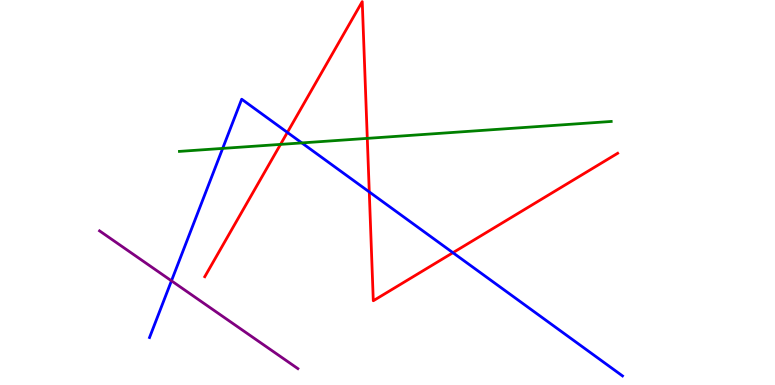[{'lines': ['blue', 'red'], 'intersections': [{'x': 3.71, 'y': 6.56}, {'x': 4.76, 'y': 5.02}, {'x': 5.84, 'y': 3.44}]}, {'lines': ['green', 'red'], 'intersections': [{'x': 3.62, 'y': 6.25}, {'x': 4.74, 'y': 6.41}]}, {'lines': ['purple', 'red'], 'intersections': []}, {'lines': ['blue', 'green'], 'intersections': [{'x': 2.87, 'y': 6.15}, {'x': 3.89, 'y': 6.29}]}, {'lines': ['blue', 'purple'], 'intersections': [{'x': 2.21, 'y': 2.71}]}, {'lines': ['green', 'purple'], 'intersections': []}]